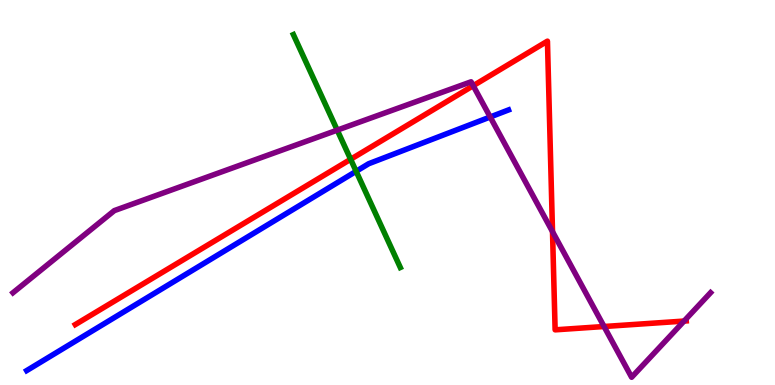[{'lines': ['blue', 'red'], 'intersections': []}, {'lines': ['green', 'red'], 'intersections': [{'x': 4.52, 'y': 5.86}]}, {'lines': ['purple', 'red'], 'intersections': [{'x': 6.11, 'y': 7.77}, {'x': 7.13, 'y': 3.98}, {'x': 7.79, 'y': 1.52}, {'x': 8.83, 'y': 1.66}]}, {'lines': ['blue', 'green'], 'intersections': [{'x': 4.6, 'y': 5.55}]}, {'lines': ['blue', 'purple'], 'intersections': [{'x': 6.33, 'y': 6.96}]}, {'lines': ['green', 'purple'], 'intersections': [{'x': 4.35, 'y': 6.62}]}]